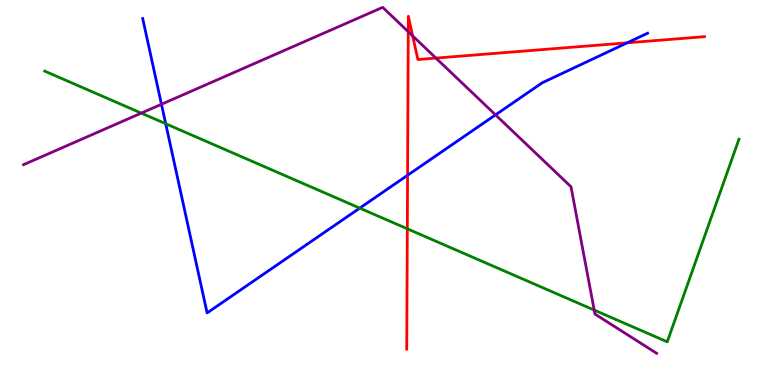[{'lines': ['blue', 'red'], 'intersections': [{'x': 5.26, 'y': 5.45}, {'x': 8.09, 'y': 8.89}]}, {'lines': ['green', 'red'], 'intersections': [{'x': 5.26, 'y': 4.06}]}, {'lines': ['purple', 'red'], 'intersections': [{'x': 5.27, 'y': 9.18}, {'x': 5.32, 'y': 9.07}, {'x': 5.63, 'y': 8.49}]}, {'lines': ['blue', 'green'], 'intersections': [{'x': 2.14, 'y': 6.79}, {'x': 4.64, 'y': 4.59}]}, {'lines': ['blue', 'purple'], 'intersections': [{'x': 2.08, 'y': 7.29}, {'x': 6.39, 'y': 7.02}]}, {'lines': ['green', 'purple'], 'intersections': [{'x': 1.82, 'y': 7.06}, {'x': 7.67, 'y': 1.95}]}]